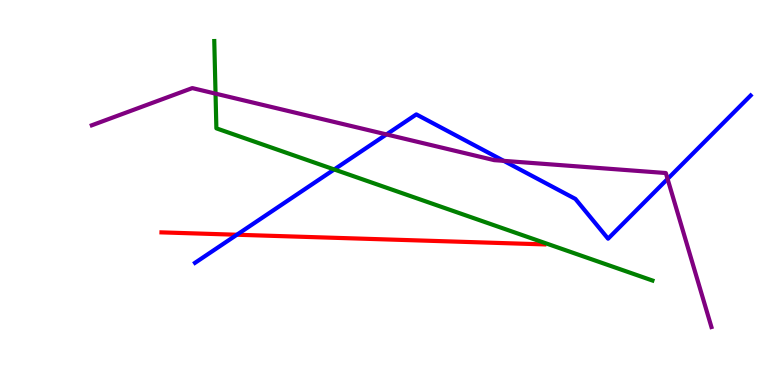[{'lines': ['blue', 'red'], 'intersections': [{'x': 3.06, 'y': 3.9}]}, {'lines': ['green', 'red'], 'intersections': []}, {'lines': ['purple', 'red'], 'intersections': []}, {'lines': ['blue', 'green'], 'intersections': [{'x': 4.31, 'y': 5.6}]}, {'lines': ['blue', 'purple'], 'intersections': [{'x': 4.99, 'y': 6.51}, {'x': 6.5, 'y': 5.82}, {'x': 8.61, 'y': 5.35}]}, {'lines': ['green', 'purple'], 'intersections': [{'x': 2.78, 'y': 7.57}]}]